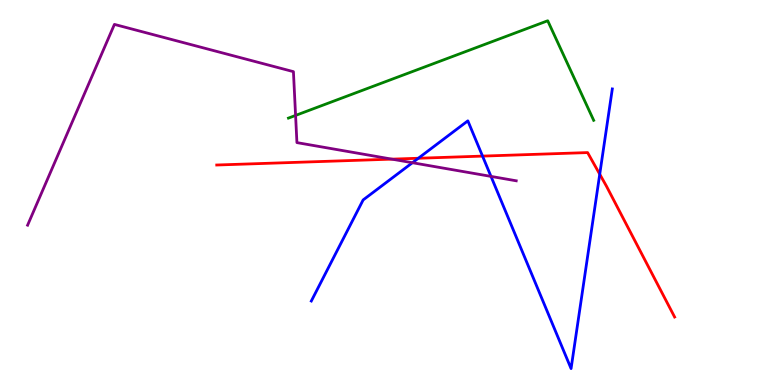[{'lines': ['blue', 'red'], 'intersections': [{'x': 5.4, 'y': 5.89}, {'x': 6.23, 'y': 5.95}, {'x': 7.74, 'y': 5.47}]}, {'lines': ['green', 'red'], 'intersections': []}, {'lines': ['purple', 'red'], 'intersections': [{'x': 5.06, 'y': 5.87}]}, {'lines': ['blue', 'green'], 'intersections': []}, {'lines': ['blue', 'purple'], 'intersections': [{'x': 5.32, 'y': 5.77}, {'x': 6.34, 'y': 5.42}]}, {'lines': ['green', 'purple'], 'intersections': [{'x': 3.81, 'y': 7.0}]}]